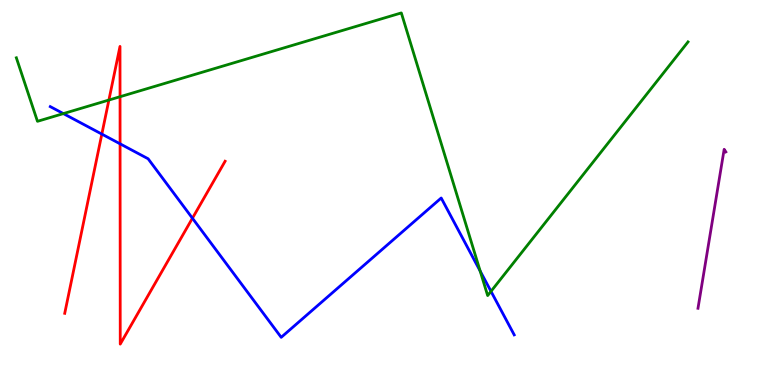[{'lines': ['blue', 'red'], 'intersections': [{'x': 1.31, 'y': 6.52}, {'x': 1.55, 'y': 6.26}, {'x': 2.48, 'y': 4.33}]}, {'lines': ['green', 'red'], 'intersections': [{'x': 1.41, 'y': 7.4}, {'x': 1.55, 'y': 7.49}]}, {'lines': ['purple', 'red'], 'intersections': []}, {'lines': ['blue', 'green'], 'intersections': [{'x': 0.818, 'y': 7.05}, {'x': 6.2, 'y': 2.96}, {'x': 6.34, 'y': 2.43}]}, {'lines': ['blue', 'purple'], 'intersections': []}, {'lines': ['green', 'purple'], 'intersections': []}]